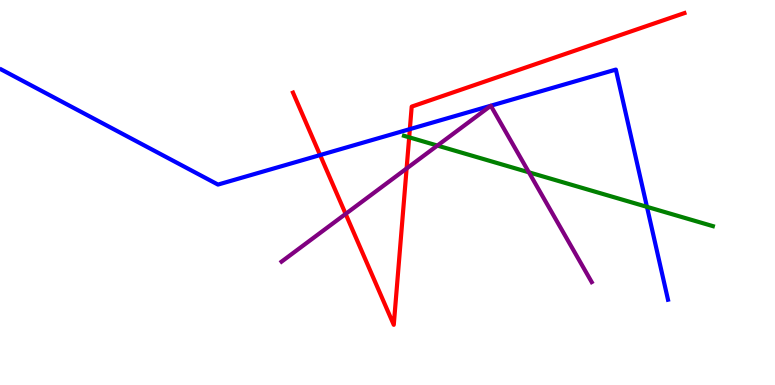[{'lines': ['blue', 'red'], 'intersections': [{'x': 4.13, 'y': 5.97}, {'x': 5.29, 'y': 6.65}]}, {'lines': ['green', 'red'], 'intersections': [{'x': 5.28, 'y': 6.43}]}, {'lines': ['purple', 'red'], 'intersections': [{'x': 4.46, 'y': 4.44}, {'x': 5.25, 'y': 5.62}]}, {'lines': ['blue', 'green'], 'intersections': [{'x': 8.35, 'y': 4.63}]}, {'lines': ['blue', 'purple'], 'intersections': []}, {'lines': ['green', 'purple'], 'intersections': [{'x': 5.64, 'y': 6.22}, {'x': 6.82, 'y': 5.52}]}]